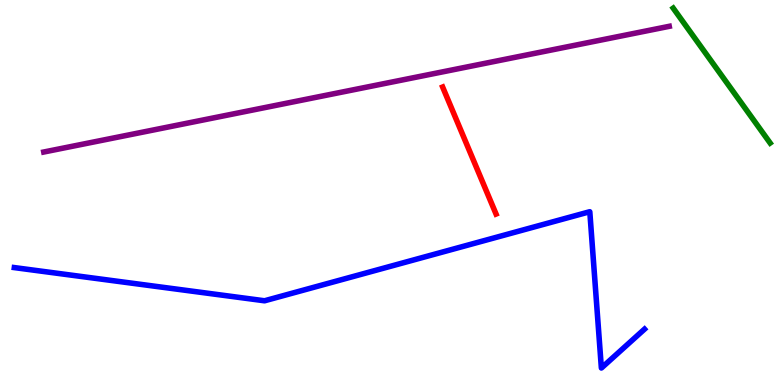[{'lines': ['blue', 'red'], 'intersections': []}, {'lines': ['green', 'red'], 'intersections': []}, {'lines': ['purple', 'red'], 'intersections': []}, {'lines': ['blue', 'green'], 'intersections': []}, {'lines': ['blue', 'purple'], 'intersections': []}, {'lines': ['green', 'purple'], 'intersections': []}]